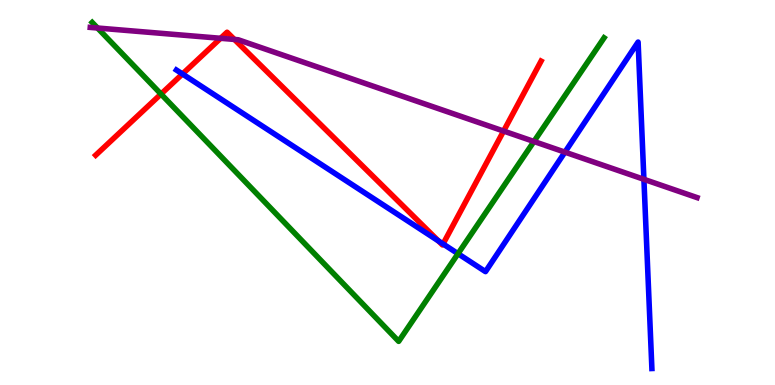[{'lines': ['blue', 'red'], 'intersections': [{'x': 2.35, 'y': 8.08}, {'x': 5.66, 'y': 3.74}, {'x': 5.72, 'y': 3.66}]}, {'lines': ['green', 'red'], 'intersections': [{'x': 2.08, 'y': 7.56}]}, {'lines': ['purple', 'red'], 'intersections': [{'x': 2.85, 'y': 9.01}, {'x': 3.02, 'y': 8.98}, {'x': 6.5, 'y': 6.6}]}, {'lines': ['blue', 'green'], 'intersections': [{'x': 5.91, 'y': 3.41}]}, {'lines': ['blue', 'purple'], 'intersections': [{'x': 7.29, 'y': 6.05}, {'x': 8.31, 'y': 5.34}]}, {'lines': ['green', 'purple'], 'intersections': [{'x': 1.26, 'y': 9.27}, {'x': 6.89, 'y': 6.33}]}]